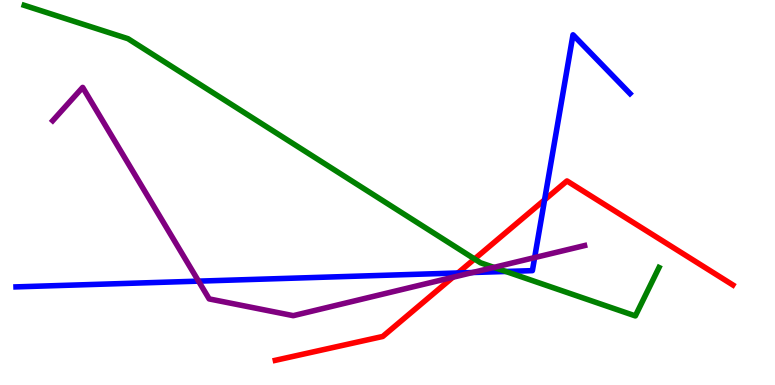[{'lines': ['blue', 'red'], 'intersections': [{'x': 5.91, 'y': 2.91}, {'x': 7.03, 'y': 4.81}]}, {'lines': ['green', 'red'], 'intersections': [{'x': 6.12, 'y': 3.27}]}, {'lines': ['purple', 'red'], 'intersections': [{'x': 5.84, 'y': 2.8}]}, {'lines': ['blue', 'green'], 'intersections': [{'x': 6.53, 'y': 2.95}]}, {'lines': ['blue', 'purple'], 'intersections': [{'x': 2.56, 'y': 2.7}, {'x': 6.1, 'y': 2.92}, {'x': 6.9, 'y': 3.31}]}, {'lines': ['green', 'purple'], 'intersections': [{'x': 6.37, 'y': 3.05}]}]